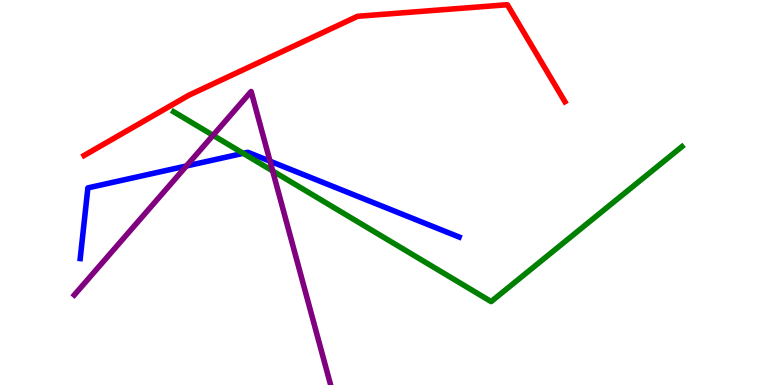[{'lines': ['blue', 'red'], 'intersections': []}, {'lines': ['green', 'red'], 'intersections': []}, {'lines': ['purple', 'red'], 'intersections': []}, {'lines': ['blue', 'green'], 'intersections': [{'x': 3.14, 'y': 6.02}]}, {'lines': ['blue', 'purple'], 'intersections': [{'x': 2.41, 'y': 5.69}, {'x': 3.48, 'y': 5.81}]}, {'lines': ['green', 'purple'], 'intersections': [{'x': 2.75, 'y': 6.49}, {'x': 3.52, 'y': 5.56}]}]